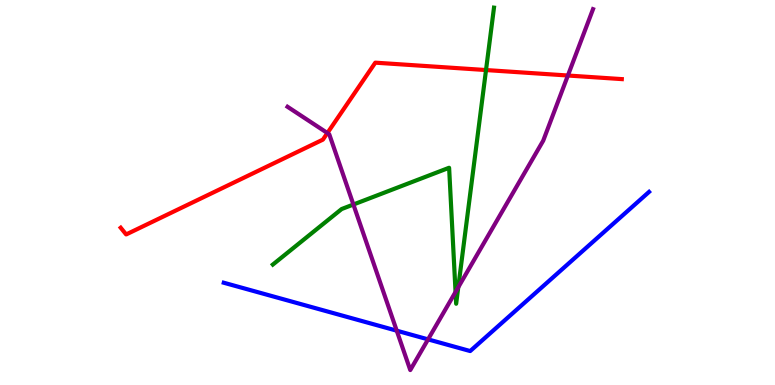[{'lines': ['blue', 'red'], 'intersections': []}, {'lines': ['green', 'red'], 'intersections': [{'x': 6.27, 'y': 8.18}]}, {'lines': ['purple', 'red'], 'intersections': [{'x': 4.22, 'y': 6.55}, {'x': 7.33, 'y': 8.04}]}, {'lines': ['blue', 'green'], 'intersections': []}, {'lines': ['blue', 'purple'], 'intersections': [{'x': 5.12, 'y': 1.41}, {'x': 5.52, 'y': 1.19}]}, {'lines': ['green', 'purple'], 'intersections': [{'x': 4.56, 'y': 4.69}, {'x': 5.88, 'y': 2.42}, {'x': 5.91, 'y': 2.54}]}]